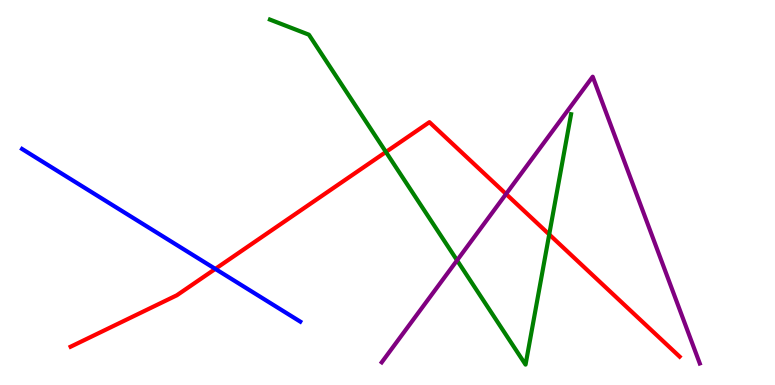[{'lines': ['blue', 'red'], 'intersections': [{'x': 2.78, 'y': 3.02}]}, {'lines': ['green', 'red'], 'intersections': [{'x': 4.98, 'y': 6.05}, {'x': 7.09, 'y': 3.91}]}, {'lines': ['purple', 'red'], 'intersections': [{'x': 6.53, 'y': 4.96}]}, {'lines': ['blue', 'green'], 'intersections': []}, {'lines': ['blue', 'purple'], 'intersections': []}, {'lines': ['green', 'purple'], 'intersections': [{'x': 5.9, 'y': 3.24}]}]